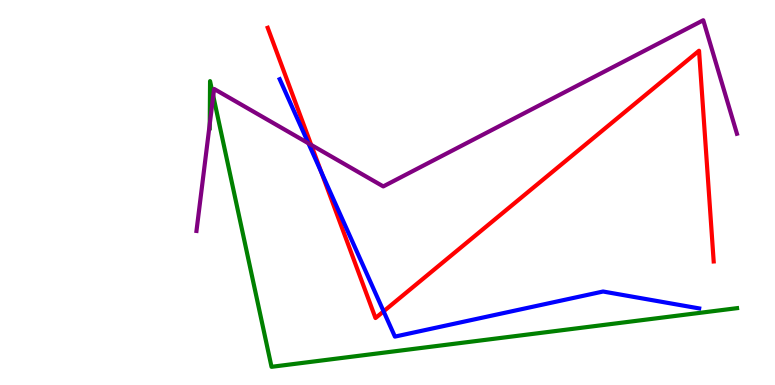[{'lines': ['blue', 'red'], 'intersections': [{'x': 4.15, 'y': 5.53}, {'x': 4.95, 'y': 1.91}]}, {'lines': ['green', 'red'], 'intersections': []}, {'lines': ['purple', 'red'], 'intersections': [{'x': 4.02, 'y': 6.24}]}, {'lines': ['blue', 'green'], 'intersections': []}, {'lines': ['blue', 'purple'], 'intersections': [{'x': 3.98, 'y': 6.28}]}, {'lines': ['green', 'purple'], 'intersections': [{'x': 2.71, 'y': 6.78}, {'x': 2.75, 'y': 7.51}]}]